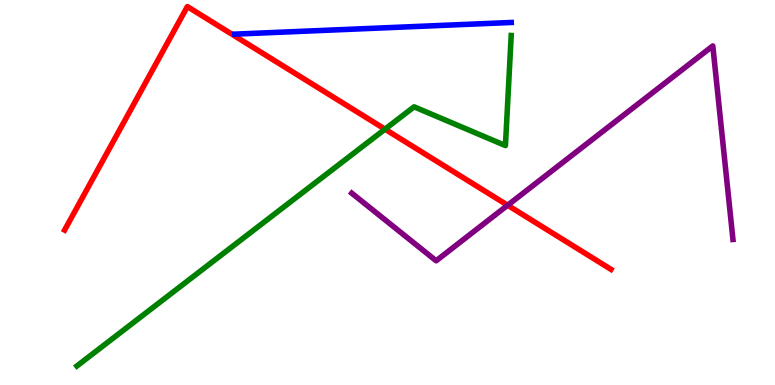[{'lines': ['blue', 'red'], 'intersections': []}, {'lines': ['green', 'red'], 'intersections': [{'x': 4.97, 'y': 6.64}]}, {'lines': ['purple', 'red'], 'intersections': [{'x': 6.55, 'y': 4.67}]}, {'lines': ['blue', 'green'], 'intersections': []}, {'lines': ['blue', 'purple'], 'intersections': []}, {'lines': ['green', 'purple'], 'intersections': []}]